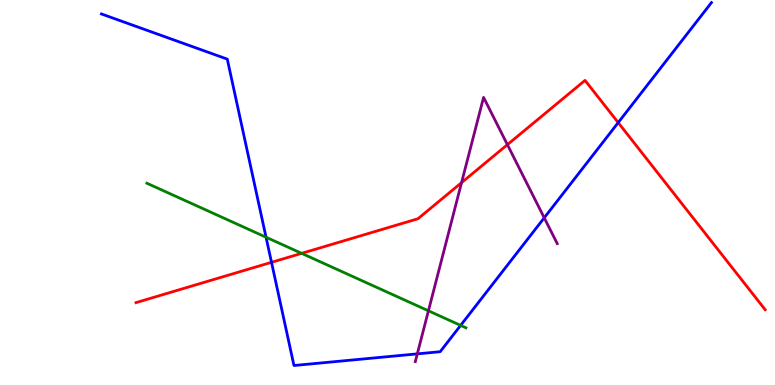[{'lines': ['blue', 'red'], 'intersections': [{'x': 3.5, 'y': 3.19}, {'x': 7.98, 'y': 6.82}]}, {'lines': ['green', 'red'], 'intersections': [{'x': 3.89, 'y': 3.42}]}, {'lines': ['purple', 'red'], 'intersections': [{'x': 5.96, 'y': 5.26}, {'x': 6.55, 'y': 6.24}]}, {'lines': ['blue', 'green'], 'intersections': [{'x': 3.43, 'y': 3.84}, {'x': 5.94, 'y': 1.55}]}, {'lines': ['blue', 'purple'], 'intersections': [{'x': 5.38, 'y': 0.809}, {'x': 7.02, 'y': 4.34}]}, {'lines': ['green', 'purple'], 'intersections': [{'x': 5.53, 'y': 1.93}]}]